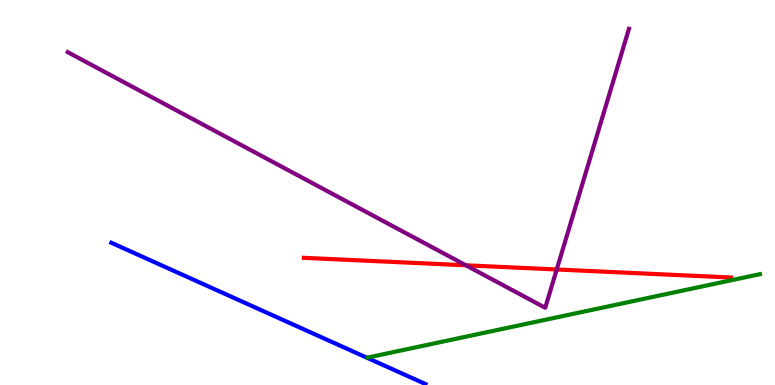[{'lines': ['blue', 'red'], 'intersections': []}, {'lines': ['green', 'red'], 'intersections': []}, {'lines': ['purple', 'red'], 'intersections': [{'x': 6.01, 'y': 3.11}, {'x': 7.18, 'y': 3.0}]}, {'lines': ['blue', 'green'], 'intersections': []}, {'lines': ['blue', 'purple'], 'intersections': []}, {'lines': ['green', 'purple'], 'intersections': []}]